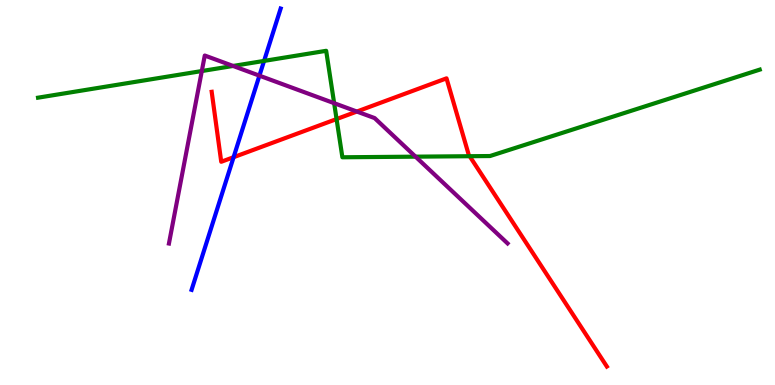[{'lines': ['blue', 'red'], 'intersections': [{'x': 3.01, 'y': 5.92}]}, {'lines': ['green', 'red'], 'intersections': [{'x': 4.34, 'y': 6.91}, {'x': 6.06, 'y': 5.94}]}, {'lines': ['purple', 'red'], 'intersections': [{'x': 4.6, 'y': 7.1}]}, {'lines': ['blue', 'green'], 'intersections': [{'x': 3.41, 'y': 8.42}]}, {'lines': ['blue', 'purple'], 'intersections': [{'x': 3.35, 'y': 8.03}]}, {'lines': ['green', 'purple'], 'intersections': [{'x': 2.6, 'y': 8.15}, {'x': 3.01, 'y': 8.29}, {'x': 4.31, 'y': 7.32}, {'x': 5.36, 'y': 5.93}]}]